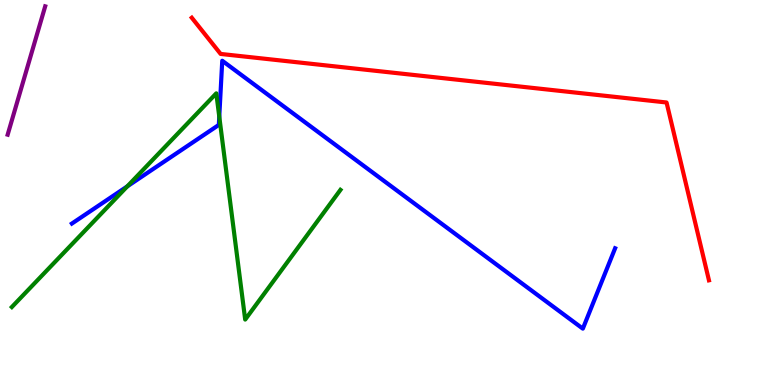[{'lines': ['blue', 'red'], 'intersections': []}, {'lines': ['green', 'red'], 'intersections': []}, {'lines': ['purple', 'red'], 'intersections': []}, {'lines': ['blue', 'green'], 'intersections': [{'x': 1.64, 'y': 5.16}, {'x': 2.83, 'y': 6.97}]}, {'lines': ['blue', 'purple'], 'intersections': []}, {'lines': ['green', 'purple'], 'intersections': []}]